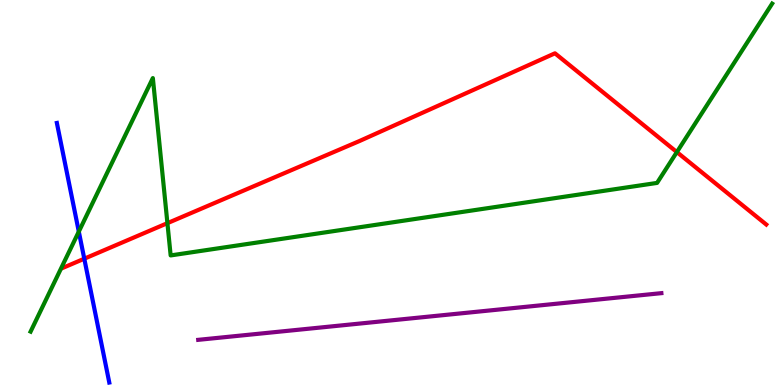[{'lines': ['blue', 'red'], 'intersections': [{'x': 1.09, 'y': 3.28}]}, {'lines': ['green', 'red'], 'intersections': [{'x': 2.16, 'y': 4.2}, {'x': 8.73, 'y': 6.05}]}, {'lines': ['purple', 'red'], 'intersections': []}, {'lines': ['blue', 'green'], 'intersections': [{'x': 1.02, 'y': 3.98}]}, {'lines': ['blue', 'purple'], 'intersections': []}, {'lines': ['green', 'purple'], 'intersections': []}]